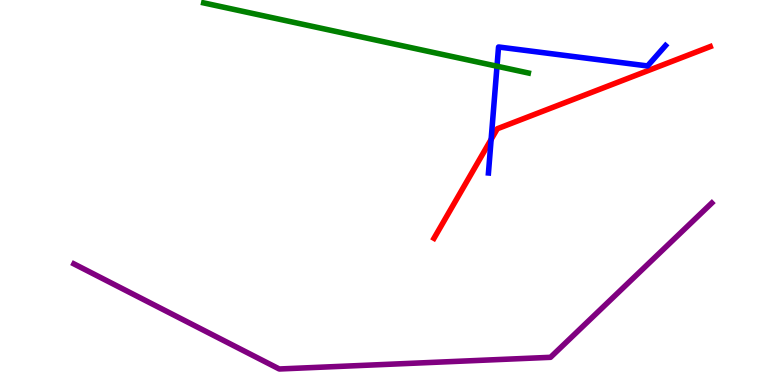[{'lines': ['blue', 'red'], 'intersections': [{'x': 6.34, 'y': 6.38}]}, {'lines': ['green', 'red'], 'intersections': []}, {'lines': ['purple', 'red'], 'intersections': []}, {'lines': ['blue', 'green'], 'intersections': [{'x': 6.41, 'y': 8.28}]}, {'lines': ['blue', 'purple'], 'intersections': []}, {'lines': ['green', 'purple'], 'intersections': []}]